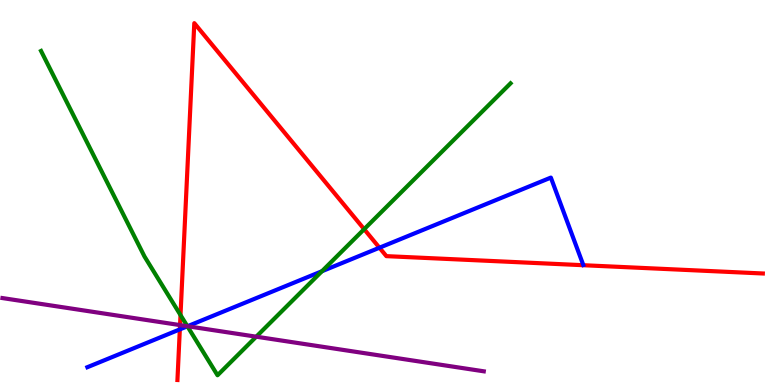[{'lines': ['blue', 'red'], 'intersections': [{'x': 2.32, 'y': 1.44}, {'x': 4.9, 'y': 3.57}]}, {'lines': ['green', 'red'], 'intersections': [{'x': 2.33, 'y': 1.82}, {'x': 4.7, 'y': 4.05}]}, {'lines': ['purple', 'red'], 'intersections': [{'x': 2.32, 'y': 1.56}]}, {'lines': ['blue', 'green'], 'intersections': [{'x': 2.42, 'y': 1.53}, {'x': 4.15, 'y': 2.95}]}, {'lines': ['blue', 'purple'], 'intersections': [{'x': 2.42, 'y': 1.53}]}, {'lines': ['green', 'purple'], 'intersections': [{'x': 2.42, 'y': 1.53}, {'x': 3.31, 'y': 1.25}]}]